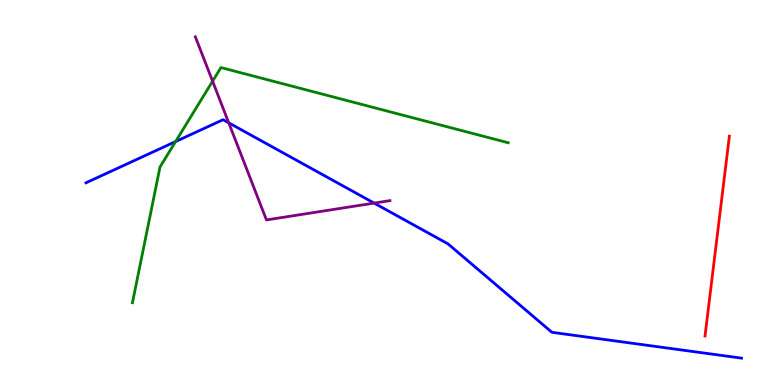[{'lines': ['blue', 'red'], 'intersections': []}, {'lines': ['green', 'red'], 'intersections': []}, {'lines': ['purple', 'red'], 'intersections': []}, {'lines': ['blue', 'green'], 'intersections': [{'x': 2.27, 'y': 6.32}]}, {'lines': ['blue', 'purple'], 'intersections': [{'x': 2.95, 'y': 6.81}, {'x': 4.83, 'y': 4.72}]}, {'lines': ['green', 'purple'], 'intersections': [{'x': 2.74, 'y': 7.89}]}]